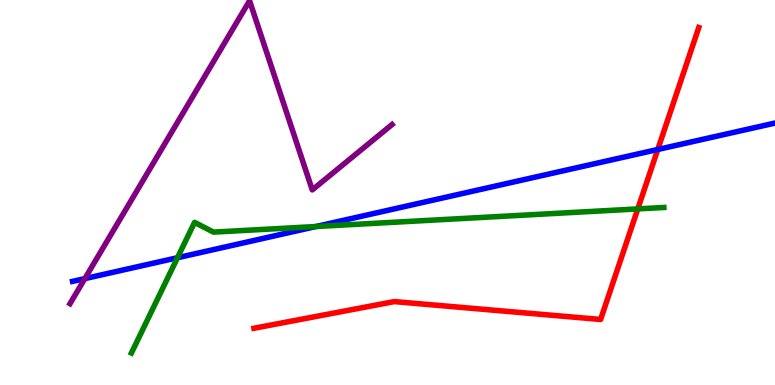[{'lines': ['blue', 'red'], 'intersections': [{'x': 8.49, 'y': 6.12}]}, {'lines': ['green', 'red'], 'intersections': [{'x': 8.23, 'y': 4.57}]}, {'lines': ['purple', 'red'], 'intersections': []}, {'lines': ['blue', 'green'], 'intersections': [{'x': 2.29, 'y': 3.31}, {'x': 4.08, 'y': 4.12}]}, {'lines': ['blue', 'purple'], 'intersections': [{'x': 1.09, 'y': 2.76}]}, {'lines': ['green', 'purple'], 'intersections': []}]